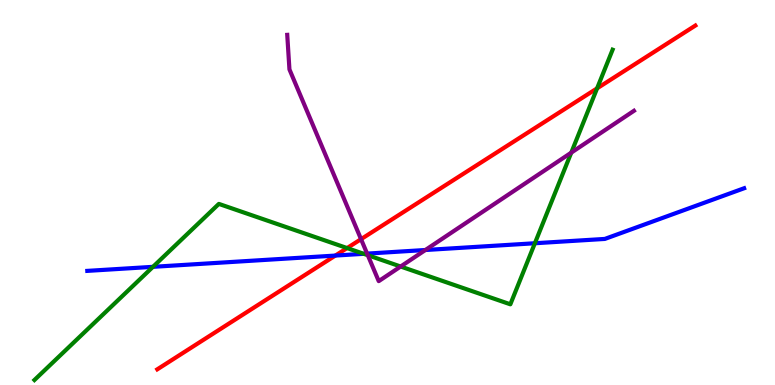[{'lines': ['blue', 'red'], 'intersections': [{'x': 4.33, 'y': 3.36}]}, {'lines': ['green', 'red'], 'intersections': [{'x': 4.48, 'y': 3.56}, {'x': 7.7, 'y': 7.71}]}, {'lines': ['purple', 'red'], 'intersections': [{'x': 4.66, 'y': 3.79}]}, {'lines': ['blue', 'green'], 'intersections': [{'x': 1.97, 'y': 3.07}, {'x': 4.69, 'y': 3.41}, {'x': 6.9, 'y': 3.68}]}, {'lines': ['blue', 'purple'], 'intersections': [{'x': 4.74, 'y': 3.41}, {'x': 5.49, 'y': 3.51}]}, {'lines': ['green', 'purple'], 'intersections': [{'x': 4.75, 'y': 3.37}, {'x': 5.17, 'y': 3.08}, {'x': 7.37, 'y': 6.04}]}]